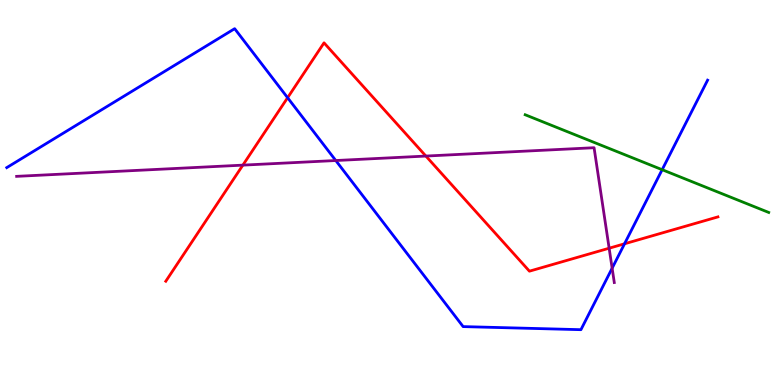[{'lines': ['blue', 'red'], 'intersections': [{'x': 3.71, 'y': 7.46}, {'x': 8.06, 'y': 3.67}]}, {'lines': ['green', 'red'], 'intersections': []}, {'lines': ['purple', 'red'], 'intersections': [{'x': 3.13, 'y': 5.71}, {'x': 5.5, 'y': 5.95}, {'x': 7.86, 'y': 3.55}]}, {'lines': ['blue', 'green'], 'intersections': [{'x': 8.54, 'y': 5.59}]}, {'lines': ['blue', 'purple'], 'intersections': [{'x': 4.33, 'y': 5.83}, {'x': 7.9, 'y': 3.03}]}, {'lines': ['green', 'purple'], 'intersections': []}]